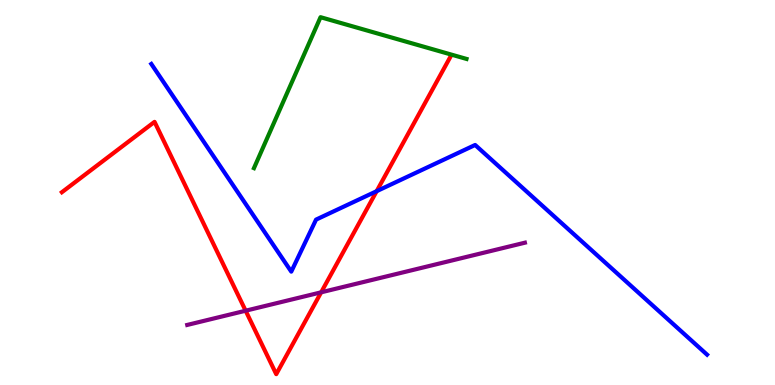[{'lines': ['blue', 'red'], 'intersections': [{'x': 4.86, 'y': 5.03}]}, {'lines': ['green', 'red'], 'intersections': []}, {'lines': ['purple', 'red'], 'intersections': [{'x': 3.17, 'y': 1.93}, {'x': 4.14, 'y': 2.41}]}, {'lines': ['blue', 'green'], 'intersections': []}, {'lines': ['blue', 'purple'], 'intersections': []}, {'lines': ['green', 'purple'], 'intersections': []}]